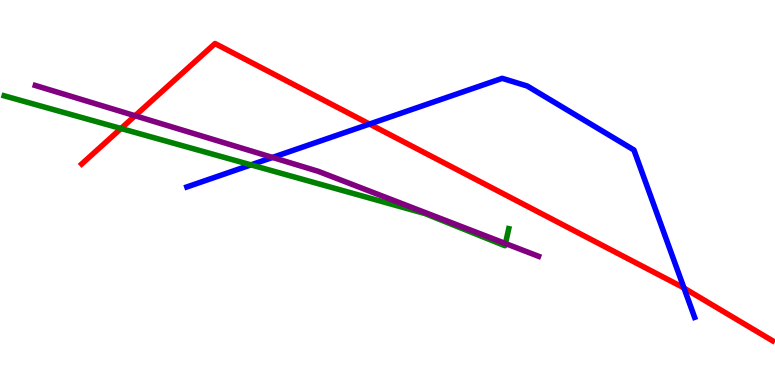[{'lines': ['blue', 'red'], 'intersections': [{'x': 4.77, 'y': 6.78}, {'x': 8.83, 'y': 2.52}]}, {'lines': ['green', 'red'], 'intersections': [{'x': 1.56, 'y': 6.66}]}, {'lines': ['purple', 'red'], 'intersections': [{'x': 1.74, 'y': 6.99}]}, {'lines': ['blue', 'green'], 'intersections': [{'x': 3.24, 'y': 5.72}]}, {'lines': ['blue', 'purple'], 'intersections': [{'x': 3.52, 'y': 5.91}]}, {'lines': ['green', 'purple'], 'intersections': [{'x': 6.52, 'y': 3.67}]}]